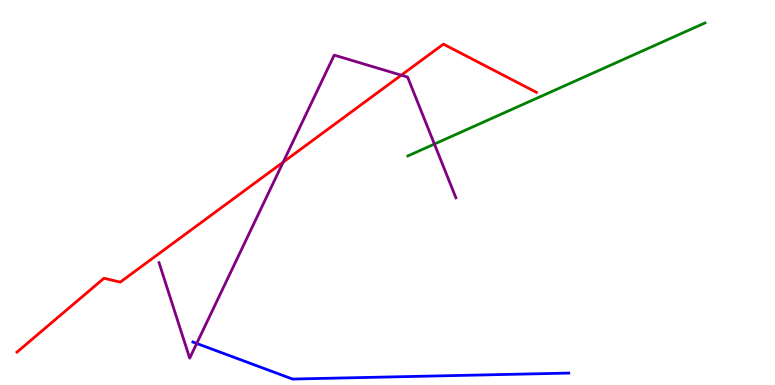[{'lines': ['blue', 'red'], 'intersections': []}, {'lines': ['green', 'red'], 'intersections': []}, {'lines': ['purple', 'red'], 'intersections': [{'x': 3.65, 'y': 5.79}, {'x': 5.18, 'y': 8.05}]}, {'lines': ['blue', 'green'], 'intersections': []}, {'lines': ['blue', 'purple'], 'intersections': [{'x': 2.54, 'y': 1.08}]}, {'lines': ['green', 'purple'], 'intersections': [{'x': 5.61, 'y': 6.26}]}]